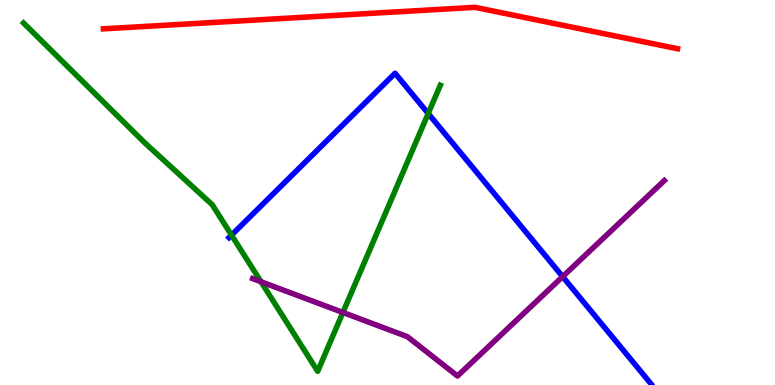[{'lines': ['blue', 'red'], 'intersections': []}, {'lines': ['green', 'red'], 'intersections': []}, {'lines': ['purple', 'red'], 'intersections': []}, {'lines': ['blue', 'green'], 'intersections': [{'x': 2.99, 'y': 3.89}, {'x': 5.53, 'y': 7.05}]}, {'lines': ['blue', 'purple'], 'intersections': [{'x': 7.26, 'y': 2.81}]}, {'lines': ['green', 'purple'], 'intersections': [{'x': 3.37, 'y': 2.68}, {'x': 4.42, 'y': 1.88}]}]